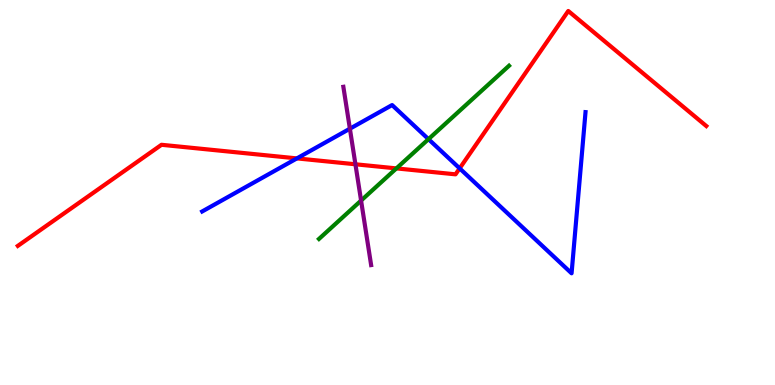[{'lines': ['blue', 'red'], 'intersections': [{'x': 3.83, 'y': 5.89}, {'x': 5.93, 'y': 5.63}]}, {'lines': ['green', 'red'], 'intersections': [{'x': 5.11, 'y': 5.63}]}, {'lines': ['purple', 'red'], 'intersections': [{'x': 4.59, 'y': 5.73}]}, {'lines': ['blue', 'green'], 'intersections': [{'x': 5.53, 'y': 6.39}]}, {'lines': ['blue', 'purple'], 'intersections': [{'x': 4.51, 'y': 6.66}]}, {'lines': ['green', 'purple'], 'intersections': [{'x': 4.66, 'y': 4.79}]}]